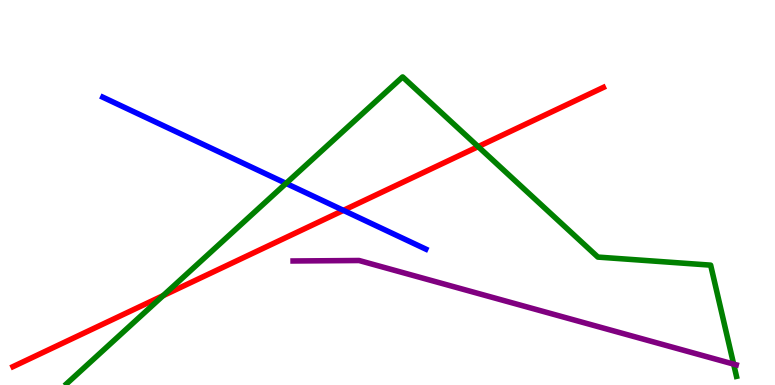[{'lines': ['blue', 'red'], 'intersections': [{'x': 4.43, 'y': 4.54}]}, {'lines': ['green', 'red'], 'intersections': [{'x': 2.1, 'y': 2.32}, {'x': 6.17, 'y': 6.19}]}, {'lines': ['purple', 'red'], 'intersections': []}, {'lines': ['blue', 'green'], 'intersections': [{'x': 3.69, 'y': 5.24}]}, {'lines': ['blue', 'purple'], 'intersections': []}, {'lines': ['green', 'purple'], 'intersections': [{'x': 9.47, 'y': 0.543}]}]